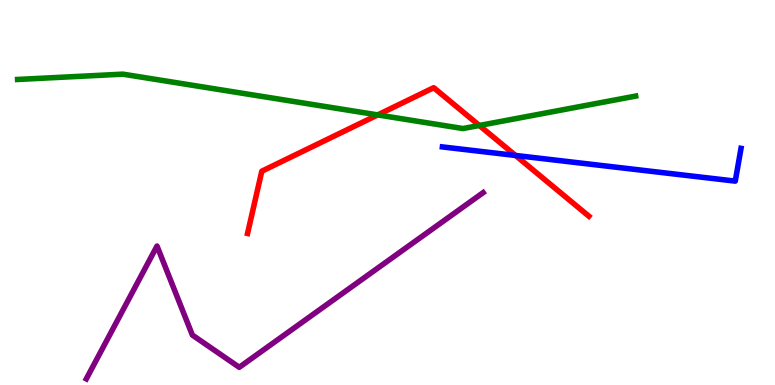[{'lines': ['blue', 'red'], 'intersections': [{'x': 6.65, 'y': 5.96}]}, {'lines': ['green', 'red'], 'intersections': [{'x': 4.87, 'y': 7.02}, {'x': 6.18, 'y': 6.74}]}, {'lines': ['purple', 'red'], 'intersections': []}, {'lines': ['blue', 'green'], 'intersections': []}, {'lines': ['blue', 'purple'], 'intersections': []}, {'lines': ['green', 'purple'], 'intersections': []}]